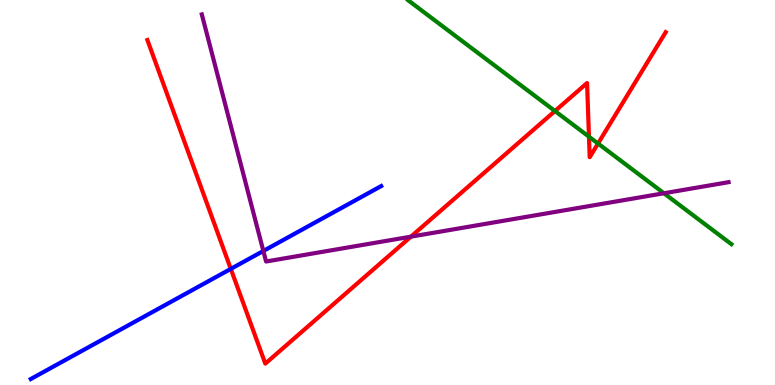[{'lines': ['blue', 'red'], 'intersections': [{'x': 2.98, 'y': 3.02}]}, {'lines': ['green', 'red'], 'intersections': [{'x': 7.16, 'y': 7.12}, {'x': 7.6, 'y': 6.45}, {'x': 7.72, 'y': 6.27}]}, {'lines': ['purple', 'red'], 'intersections': [{'x': 5.3, 'y': 3.85}]}, {'lines': ['blue', 'green'], 'intersections': []}, {'lines': ['blue', 'purple'], 'intersections': [{'x': 3.4, 'y': 3.48}]}, {'lines': ['green', 'purple'], 'intersections': [{'x': 8.57, 'y': 4.98}]}]